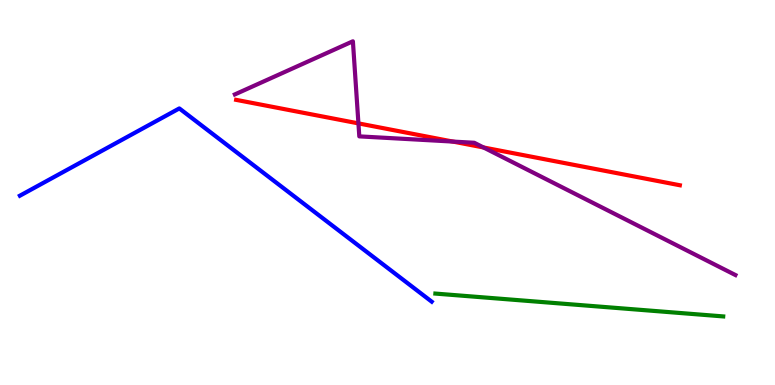[{'lines': ['blue', 'red'], 'intersections': []}, {'lines': ['green', 'red'], 'intersections': []}, {'lines': ['purple', 'red'], 'intersections': [{'x': 4.62, 'y': 6.8}, {'x': 5.84, 'y': 6.32}, {'x': 6.24, 'y': 6.17}]}, {'lines': ['blue', 'green'], 'intersections': []}, {'lines': ['blue', 'purple'], 'intersections': []}, {'lines': ['green', 'purple'], 'intersections': []}]